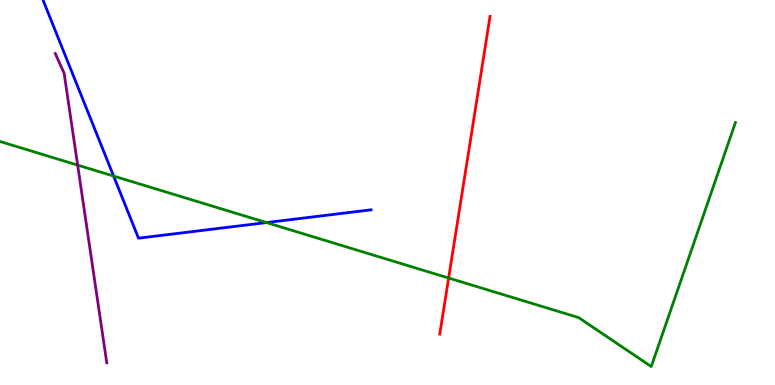[{'lines': ['blue', 'red'], 'intersections': []}, {'lines': ['green', 'red'], 'intersections': [{'x': 5.79, 'y': 2.78}]}, {'lines': ['purple', 'red'], 'intersections': []}, {'lines': ['blue', 'green'], 'intersections': [{'x': 1.47, 'y': 5.43}, {'x': 3.44, 'y': 4.22}]}, {'lines': ['blue', 'purple'], 'intersections': []}, {'lines': ['green', 'purple'], 'intersections': [{'x': 1.0, 'y': 5.71}]}]